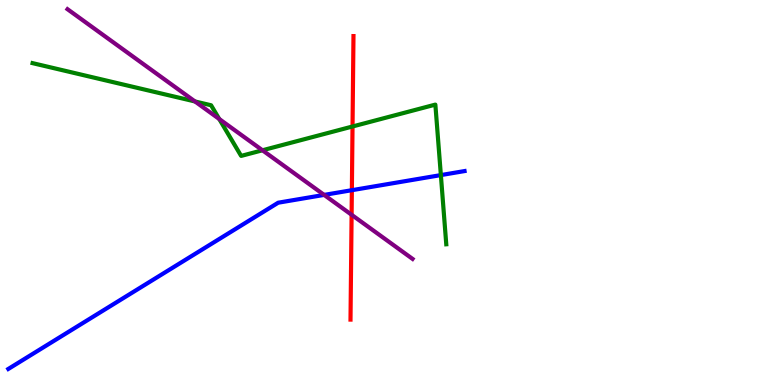[{'lines': ['blue', 'red'], 'intersections': [{'x': 4.54, 'y': 5.06}]}, {'lines': ['green', 'red'], 'intersections': [{'x': 4.55, 'y': 6.71}]}, {'lines': ['purple', 'red'], 'intersections': [{'x': 4.54, 'y': 4.42}]}, {'lines': ['blue', 'green'], 'intersections': [{'x': 5.69, 'y': 5.45}]}, {'lines': ['blue', 'purple'], 'intersections': [{'x': 4.18, 'y': 4.94}]}, {'lines': ['green', 'purple'], 'intersections': [{'x': 2.52, 'y': 7.36}, {'x': 2.83, 'y': 6.91}, {'x': 3.39, 'y': 6.1}]}]